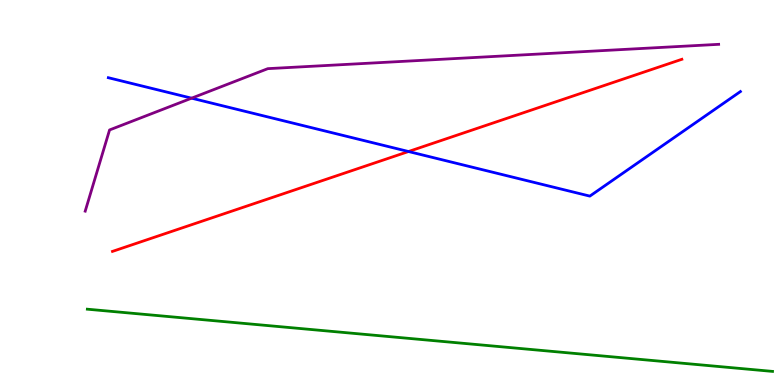[{'lines': ['blue', 'red'], 'intersections': [{'x': 5.27, 'y': 6.06}]}, {'lines': ['green', 'red'], 'intersections': []}, {'lines': ['purple', 'red'], 'intersections': []}, {'lines': ['blue', 'green'], 'intersections': []}, {'lines': ['blue', 'purple'], 'intersections': [{'x': 2.47, 'y': 7.45}]}, {'lines': ['green', 'purple'], 'intersections': []}]